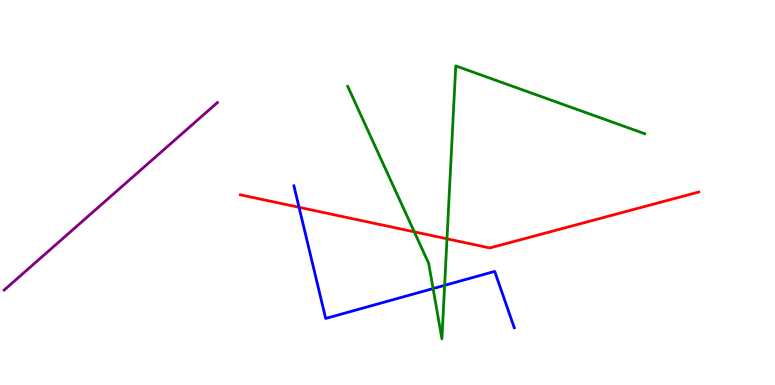[{'lines': ['blue', 'red'], 'intersections': [{'x': 3.86, 'y': 4.62}]}, {'lines': ['green', 'red'], 'intersections': [{'x': 5.35, 'y': 3.98}, {'x': 5.77, 'y': 3.8}]}, {'lines': ['purple', 'red'], 'intersections': []}, {'lines': ['blue', 'green'], 'intersections': [{'x': 5.59, 'y': 2.5}, {'x': 5.74, 'y': 2.59}]}, {'lines': ['blue', 'purple'], 'intersections': []}, {'lines': ['green', 'purple'], 'intersections': []}]